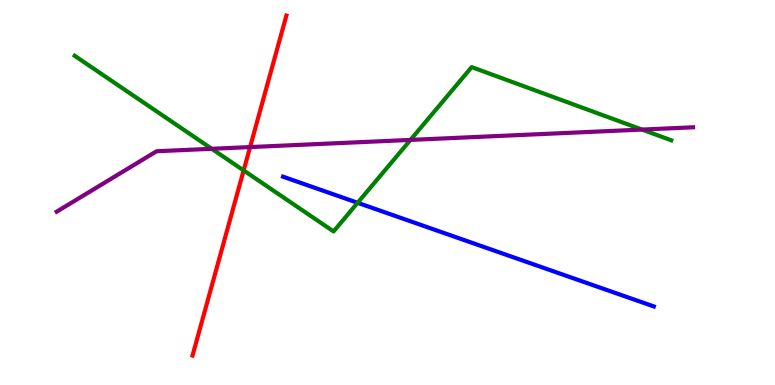[{'lines': ['blue', 'red'], 'intersections': []}, {'lines': ['green', 'red'], 'intersections': [{'x': 3.14, 'y': 5.57}]}, {'lines': ['purple', 'red'], 'intersections': [{'x': 3.23, 'y': 6.18}]}, {'lines': ['blue', 'green'], 'intersections': [{'x': 4.61, 'y': 4.73}]}, {'lines': ['blue', 'purple'], 'intersections': []}, {'lines': ['green', 'purple'], 'intersections': [{'x': 2.73, 'y': 6.14}, {'x': 5.3, 'y': 6.37}, {'x': 8.28, 'y': 6.63}]}]